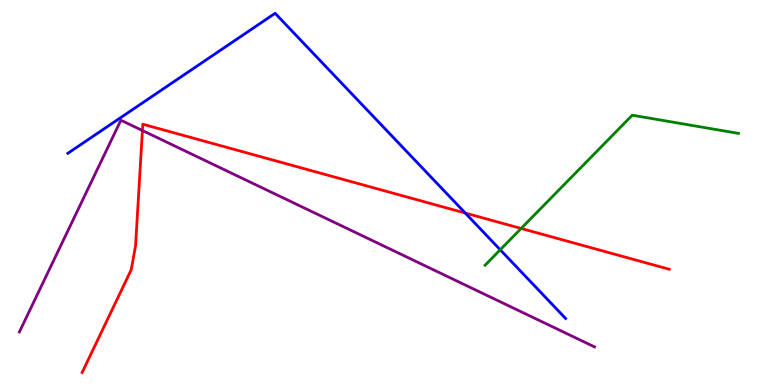[{'lines': ['blue', 'red'], 'intersections': [{'x': 6.0, 'y': 4.47}]}, {'lines': ['green', 'red'], 'intersections': [{'x': 6.72, 'y': 4.07}]}, {'lines': ['purple', 'red'], 'intersections': [{'x': 1.84, 'y': 6.61}]}, {'lines': ['blue', 'green'], 'intersections': [{'x': 6.45, 'y': 3.51}]}, {'lines': ['blue', 'purple'], 'intersections': []}, {'lines': ['green', 'purple'], 'intersections': []}]